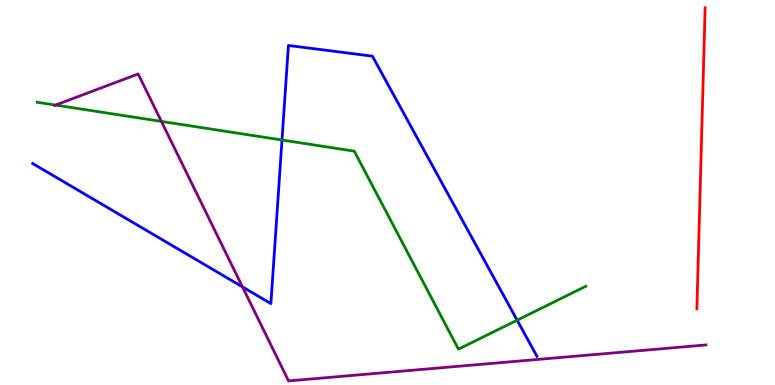[{'lines': ['blue', 'red'], 'intersections': []}, {'lines': ['green', 'red'], 'intersections': []}, {'lines': ['purple', 'red'], 'intersections': []}, {'lines': ['blue', 'green'], 'intersections': [{'x': 3.64, 'y': 6.36}, {'x': 6.67, 'y': 1.68}]}, {'lines': ['blue', 'purple'], 'intersections': [{'x': 3.13, 'y': 2.55}]}, {'lines': ['green', 'purple'], 'intersections': [{'x': 0.717, 'y': 7.27}, {'x': 2.08, 'y': 6.85}]}]